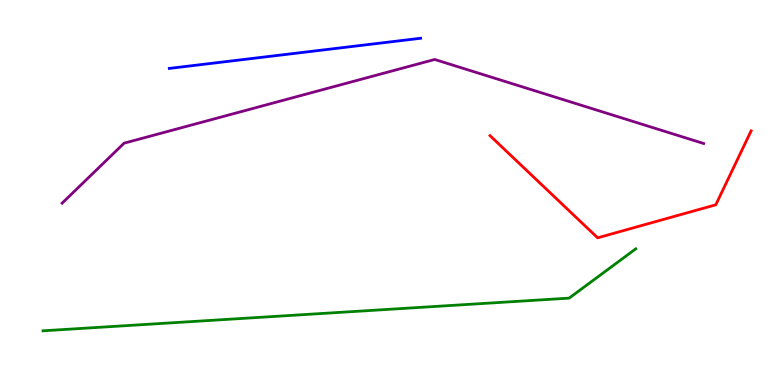[{'lines': ['blue', 'red'], 'intersections': []}, {'lines': ['green', 'red'], 'intersections': []}, {'lines': ['purple', 'red'], 'intersections': []}, {'lines': ['blue', 'green'], 'intersections': []}, {'lines': ['blue', 'purple'], 'intersections': []}, {'lines': ['green', 'purple'], 'intersections': []}]